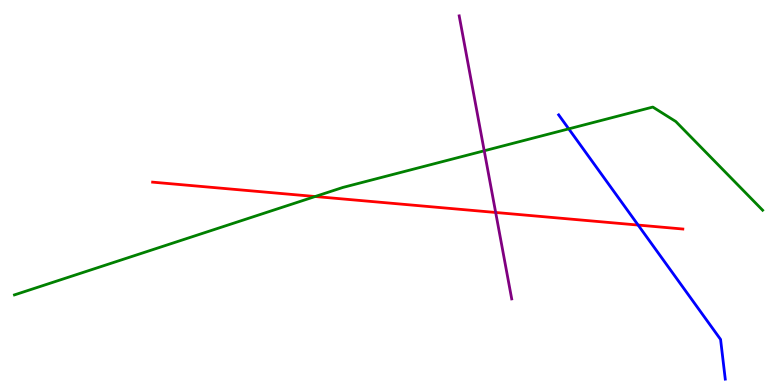[{'lines': ['blue', 'red'], 'intersections': [{'x': 8.23, 'y': 4.15}]}, {'lines': ['green', 'red'], 'intersections': [{'x': 4.07, 'y': 4.9}]}, {'lines': ['purple', 'red'], 'intersections': [{'x': 6.4, 'y': 4.48}]}, {'lines': ['blue', 'green'], 'intersections': [{'x': 7.34, 'y': 6.65}]}, {'lines': ['blue', 'purple'], 'intersections': []}, {'lines': ['green', 'purple'], 'intersections': [{'x': 6.25, 'y': 6.08}]}]